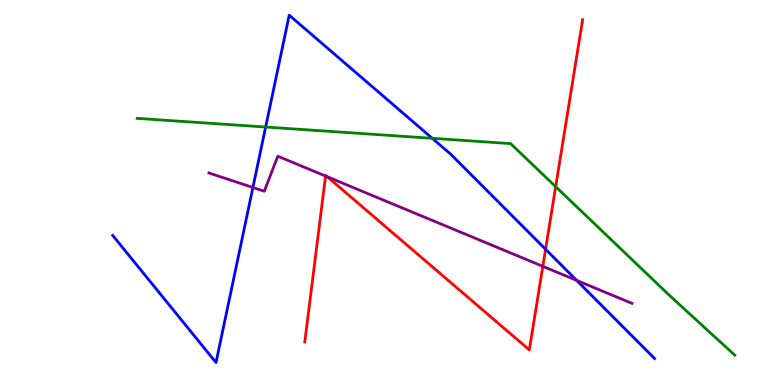[{'lines': ['blue', 'red'], 'intersections': [{'x': 7.04, 'y': 3.53}]}, {'lines': ['green', 'red'], 'intersections': [{'x': 7.17, 'y': 5.15}]}, {'lines': ['purple', 'red'], 'intersections': [{'x': 4.2, 'y': 5.43}, {'x': 4.22, 'y': 5.41}, {'x': 7.0, 'y': 3.08}]}, {'lines': ['blue', 'green'], 'intersections': [{'x': 3.43, 'y': 6.7}, {'x': 5.58, 'y': 6.41}]}, {'lines': ['blue', 'purple'], 'intersections': [{'x': 3.26, 'y': 5.13}, {'x': 7.44, 'y': 2.72}]}, {'lines': ['green', 'purple'], 'intersections': []}]